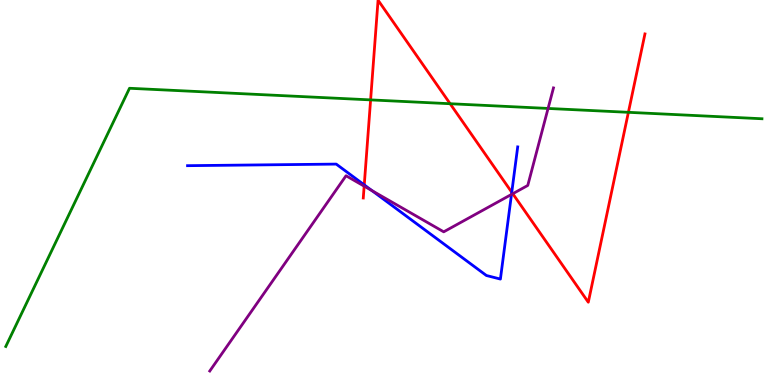[{'lines': ['blue', 'red'], 'intersections': [{'x': 4.7, 'y': 5.2}, {'x': 6.6, 'y': 5.01}]}, {'lines': ['green', 'red'], 'intersections': [{'x': 4.78, 'y': 7.41}, {'x': 5.81, 'y': 7.31}, {'x': 8.11, 'y': 7.08}]}, {'lines': ['purple', 'red'], 'intersections': [{'x': 4.7, 'y': 5.16}, {'x': 6.62, 'y': 4.97}]}, {'lines': ['blue', 'green'], 'intersections': []}, {'lines': ['blue', 'purple'], 'intersections': [{'x': 4.8, 'y': 5.05}, {'x': 6.6, 'y': 4.95}]}, {'lines': ['green', 'purple'], 'intersections': [{'x': 7.07, 'y': 7.18}]}]